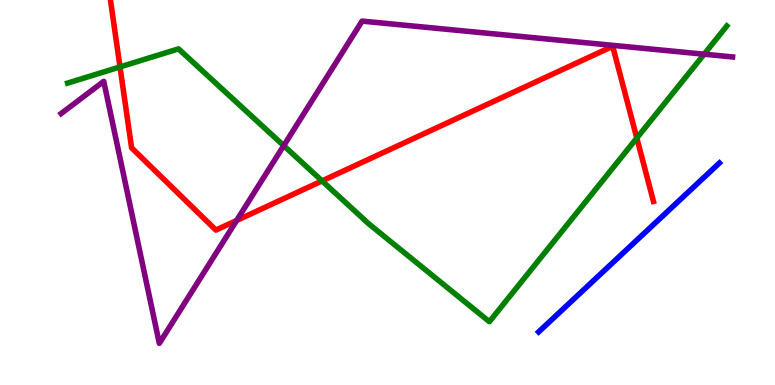[{'lines': ['blue', 'red'], 'intersections': []}, {'lines': ['green', 'red'], 'intersections': [{'x': 1.55, 'y': 8.26}, {'x': 4.16, 'y': 5.3}, {'x': 8.22, 'y': 6.41}]}, {'lines': ['purple', 'red'], 'intersections': [{'x': 3.05, 'y': 4.27}]}, {'lines': ['blue', 'green'], 'intersections': []}, {'lines': ['blue', 'purple'], 'intersections': []}, {'lines': ['green', 'purple'], 'intersections': [{'x': 3.66, 'y': 6.22}, {'x': 9.09, 'y': 8.59}]}]